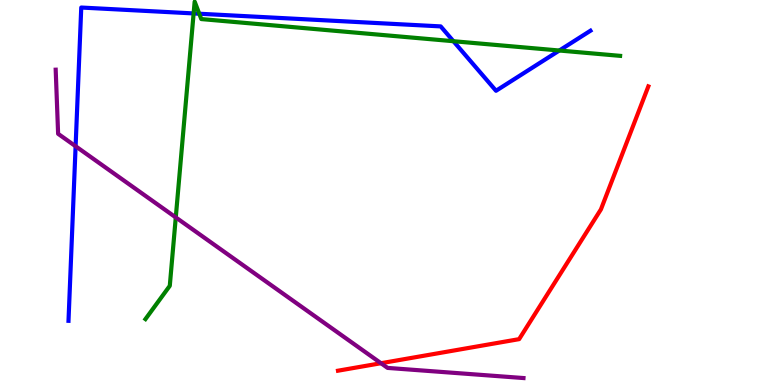[{'lines': ['blue', 'red'], 'intersections': []}, {'lines': ['green', 'red'], 'intersections': []}, {'lines': ['purple', 'red'], 'intersections': [{'x': 4.92, 'y': 0.566}]}, {'lines': ['blue', 'green'], 'intersections': [{'x': 2.5, 'y': 9.65}, {'x': 2.57, 'y': 9.64}, {'x': 5.85, 'y': 8.93}, {'x': 7.22, 'y': 8.69}]}, {'lines': ['blue', 'purple'], 'intersections': [{'x': 0.976, 'y': 6.2}]}, {'lines': ['green', 'purple'], 'intersections': [{'x': 2.27, 'y': 4.35}]}]